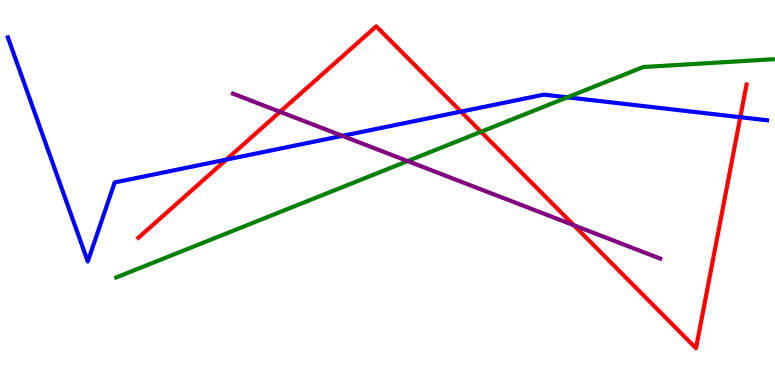[{'lines': ['blue', 'red'], 'intersections': [{'x': 2.92, 'y': 5.85}, {'x': 5.95, 'y': 7.1}, {'x': 9.55, 'y': 6.96}]}, {'lines': ['green', 'red'], 'intersections': [{'x': 6.21, 'y': 6.58}]}, {'lines': ['purple', 'red'], 'intersections': [{'x': 3.61, 'y': 7.1}, {'x': 7.4, 'y': 4.15}]}, {'lines': ['blue', 'green'], 'intersections': [{'x': 7.32, 'y': 7.47}]}, {'lines': ['blue', 'purple'], 'intersections': [{'x': 4.42, 'y': 6.47}]}, {'lines': ['green', 'purple'], 'intersections': [{'x': 5.26, 'y': 5.82}]}]